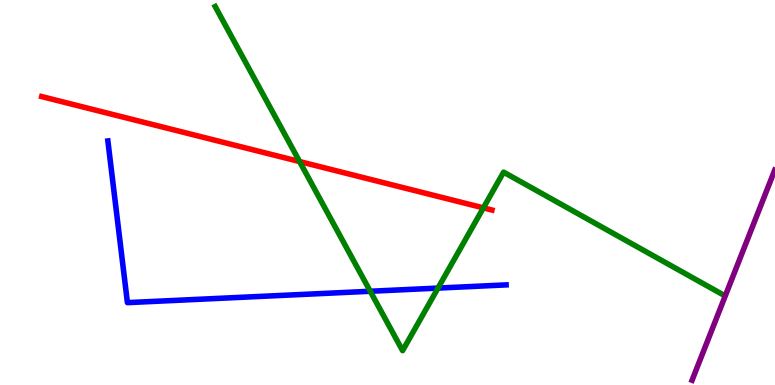[{'lines': ['blue', 'red'], 'intersections': []}, {'lines': ['green', 'red'], 'intersections': [{'x': 3.87, 'y': 5.8}, {'x': 6.24, 'y': 4.6}]}, {'lines': ['purple', 'red'], 'intersections': []}, {'lines': ['blue', 'green'], 'intersections': [{'x': 4.78, 'y': 2.43}, {'x': 5.65, 'y': 2.52}]}, {'lines': ['blue', 'purple'], 'intersections': []}, {'lines': ['green', 'purple'], 'intersections': []}]